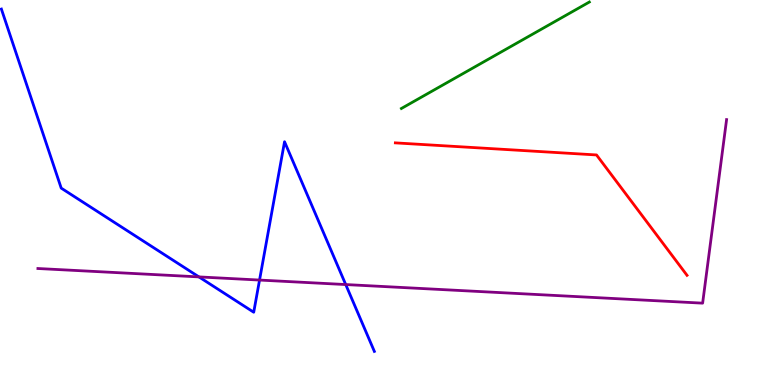[{'lines': ['blue', 'red'], 'intersections': []}, {'lines': ['green', 'red'], 'intersections': []}, {'lines': ['purple', 'red'], 'intersections': []}, {'lines': ['blue', 'green'], 'intersections': []}, {'lines': ['blue', 'purple'], 'intersections': [{'x': 2.57, 'y': 2.81}, {'x': 3.35, 'y': 2.73}, {'x': 4.46, 'y': 2.61}]}, {'lines': ['green', 'purple'], 'intersections': []}]